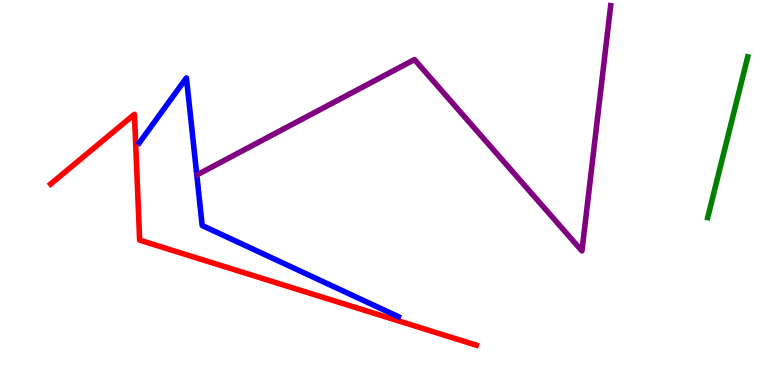[{'lines': ['blue', 'red'], 'intersections': []}, {'lines': ['green', 'red'], 'intersections': []}, {'lines': ['purple', 'red'], 'intersections': []}, {'lines': ['blue', 'green'], 'intersections': []}, {'lines': ['blue', 'purple'], 'intersections': []}, {'lines': ['green', 'purple'], 'intersections': []}]